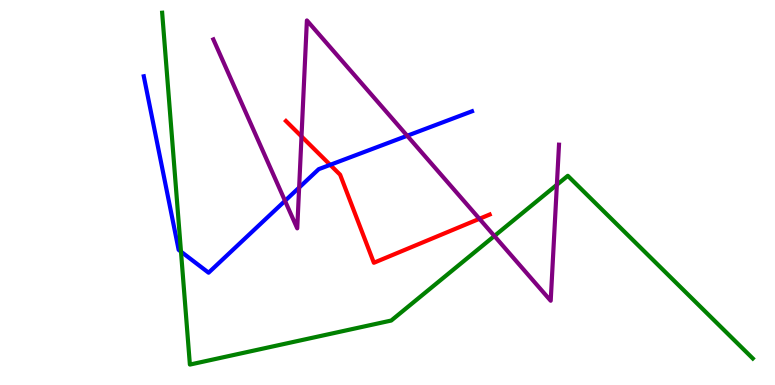[{'lines': ['blue', 'red'], 'intersections': [{'x': 4.26, 'y': 5.72}]}, {'lines': ['green', 'red'], 'intersections': []}, {'lines': ['purple', 'red'], 'intersections': [{'x': 3.89, 'y': 6.46}, {'x': 6.19, 'y': 4.32}]}, {'lines': ['blue', 'green'], 'intersections': [{'x': 2.34, 'y': 3.46}]}, {'lines': ['blue', 'purple'], 'intersections': [{'x': 3.68, 'y': 4.78}, {'x': 3.86, 'y': 5.13}, {'x': 5.25, 'y': 6.47}]}, {'lines': ['green', 'purple'], 'intersections': [{'x': 6.38, 'y': 3.87}, {'x': 7.19, 'y': 5.2}]}]